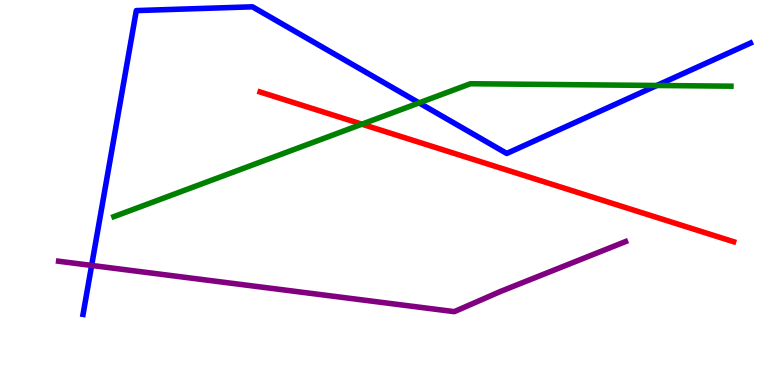[{'lines': ['blue', 'red'], 'intersections': []}, {'lines': ['green', 'red'], 'intersections': [{'x': 4.67, 'y': 6.77}]}, {'lines': ['purple', 'red'], 'intersections': []}, {'lines': ['blue', 'green'], 'intersections': [{'x': 5.41, 'y': 7.33}, {'x': 8.48, 'y': 7.78}]}, {'lines': ['blue', 'purple'], 'intersections': [{'x': 1.18, 'y': 3.11}]}, {'lines': ['green', 'purple'], 'intersections': []}]